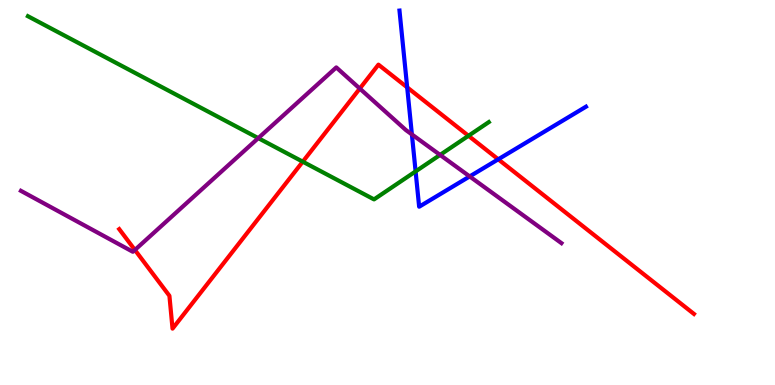[{'lines': ['blue', 'red'], 'intersections': [{'x': 5.25, 'y': 7.73}, {'x': 6.43, 'y': 5.86}]}, {'lines': ['green', 'red'], 'intersections': [{'x': 3.91, 'y': 5.8}, {'x': 6.04, 'y': 6.47}]}, {'lines': ['purple', 'red'], 'intersections': [{'x': 1.74, 'y': 3.51}, {'x': 4.64, 'y': 7.7}]}, {'lines': ['blue', 'green'], 'intersections': [{'x': 5.36, 'y': 5.55}]}, {'lines': ['blue', 'purple'], 'intersections': [{'x': 5.31, 'y': 6.51}, {'x': 6.06, 'y': 5.42}]}, {'lines': ['green', 'purple'], 'intersections': [{'x': 3.33, 'y': 6.41}, {'x': 5.68, 'y': 5.98}]}]